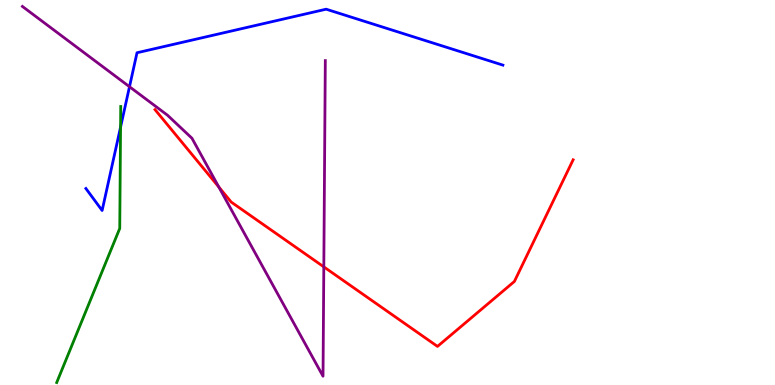[{'lines': ['blue', 'red'], 'intersections': []}, {'lines': ['green', 'red'], 'intersections': []}, {'lines': ['purple', 'red'], 'intersections': [{'x': 2.82, 'y': 5.14}, {'x': 4.18, 'y': 3.07}]}, {'lines': ['blue', 'green'], 'intersections': [{'x': 1.56, 'y': 6.7}]}, {'lines': ['blue', 'purple'], 'intersections': [{'x': 1.67, 'y': 7.75}]}, {'lines': ['green', 'purple'], 'intersections': []}]